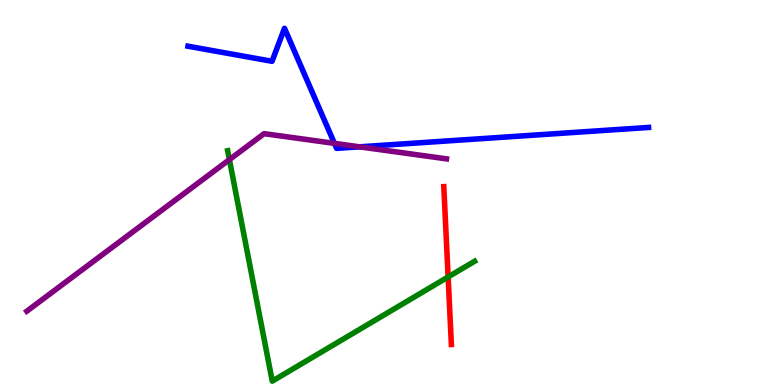[{'lines': ['blue', 'red'], 'intersections': []}, {'lines': ['green', 'red'], 'intersections': [{'x': 5.78, 'y': 2.81}]}, {'lines': ['purple', 'red'], 'intersections': []}, {'lines': ['blue', 'green'], 'intersections': []}, {'lines': ['blue', 'purple'], 'intersections': [{'x': 4.32, 'y': 6.28}, {'x': 4.64, 'y': 6.19}]}, {'lines': ['green', 'purple'], 'intersections': [{'x': 2.96, 'y': 5.85}]}]